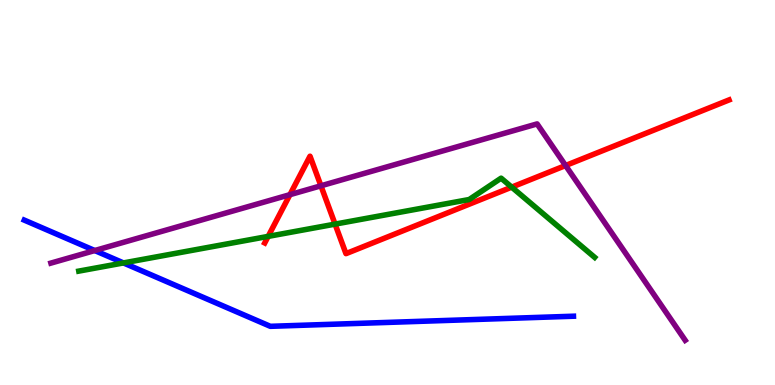[{'lines': ['blue', 'red'], 'intersections': []}, {'lines': ['green', 'red'], 'intersections': [{'x': 3.46, 'y': 3.86}, {'x': 4.32, 'y': 4.18}, {'x': 6.6, 'y': 5.14}]}, {'lines': ['purple', 'red'], 'intersections': [{'x': 3.74, 'y': 4.94}, {'x': 4.14, 'y': 5.17}, {'x': 7.3, 'y': 5.7}]}, {'lines': ['blue', 'green'], 'intersections': [{'x': 1.59, 'y': 3.17}]}, {'lines': ['blue', 'purple'], 'intersections': [{'x': 1.22, 'y': 3.49}]}, {'lines': ['green', 'purple'], 'intersections': []}]